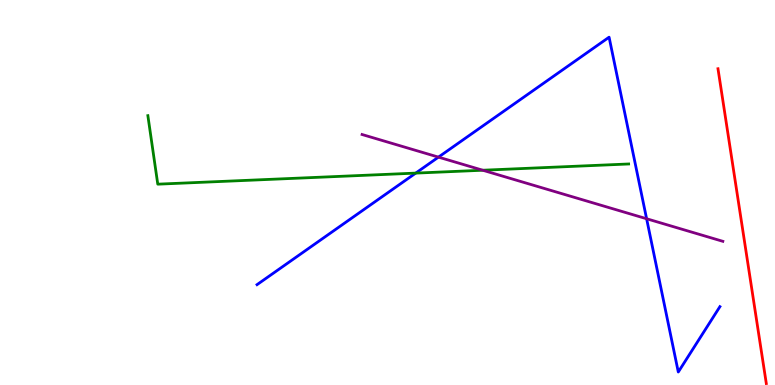[{'lines': ['blue', 'red'], 'intersections': []}, {'lines': ['green', 'red'], 'intersections': []}, {'lines': ['purple', 'red'], 'intersections': []}, {'lines': ['blue', 'green'], 'intersections': [{'x': 5.36, 'y': 5.5}]}, {'lines': ['blue', 'purple'], 'intersections': [{'x': 5.66, 'y': 5.92}, {'x': 8.34, 'y': 4.32}]}, {'lines': ['green', 'purple'], 'intersections': [{'x': 6.23, 'y': 5.58}]}]